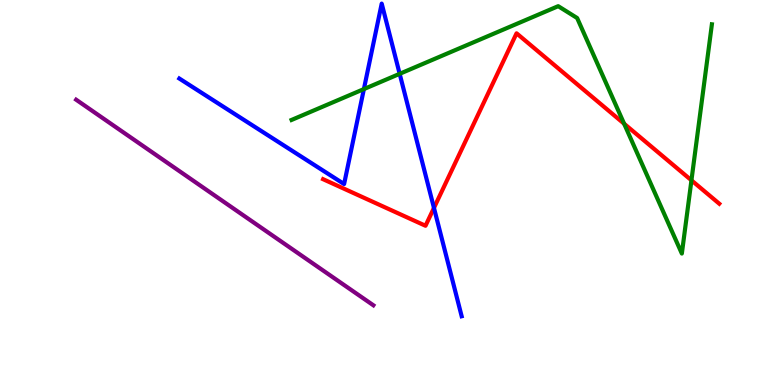[{'lines': ['blue', 'red'], 'intersections': [{'x': 5.6, 'y': 4.6}]}, {'lines': ['green', 'red'], 'intersections': [{'x': 8.05, 'y': 6.79}, {'x': 8.92, 'y': 5.32}]}, {'lines': ['purple', 'red'], 'intersections': []}, {'lines': ['blue', 'green'], 'intersections': [{'x': 4.7, 'y': 7.69}, {'x': 5.16, 'y': 8.08}]}, {'lines': ['blue', 'purple'], 'intersections': []}, {'lines': ['green', 'purple'], 'intersections': []}]